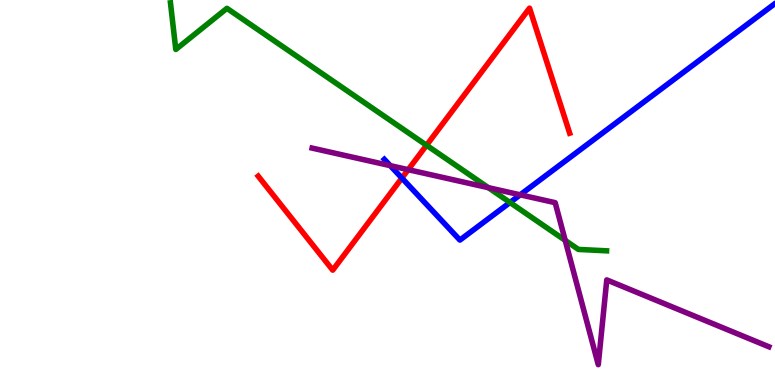[{'lines': ['blue', 'red'], 'intersections': [{'x': 5.19, 'y': 5.37}]}, {'lines': ['green', 'red'], 'intersections': [{'x': 5.5, 'y': 6.23}]}, {'lines': ['purple', 'red'], 'intersections': [{'x': 5.27, 'y': 5.59}]}, {'lines': ['blue', 'green'], 'intersections': [{'x': 6.58, 'y': 4.74}]}, {'lines': ['blue', 'purple'], 'intersections': [{'x': 5.04, 'y': 5.7}, {'x': 6.71, 'y': 4.94}]}, {'lines': ['green', 'purple'], 'intersections': [{'x': 6.3, 'y': 5.13}, {'x': 7.29, 'y': 3.76}]}]